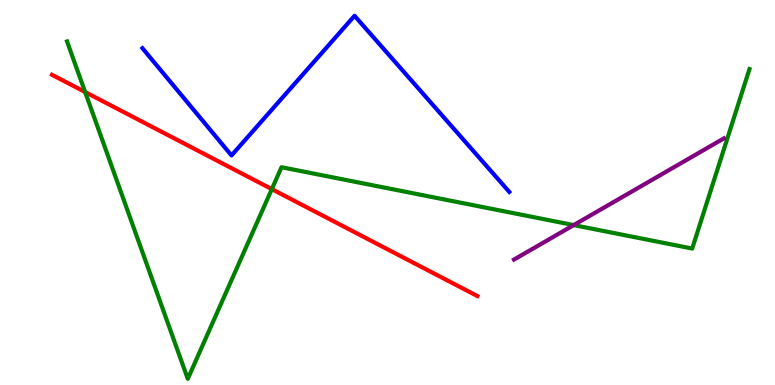[{'lines': ['blue', 'red'], 'intersections': []}, {'lines': ['green', 'red'], 'intersections': [{'x': 1.1, 'y': 7.61}, {'x': 3.51, 'y': 5.09}]}, {'lines': ['purple', 'red'], 'intersections': []}, {'lines': ['blue', 'green'], 'intersections': []}, {'lines': ['blue', 'purple'], 'intersections': []}, {'lines': ['green', 'purple'], 'intersections': [{'x': 7.4, 'y': 4.15}]}]